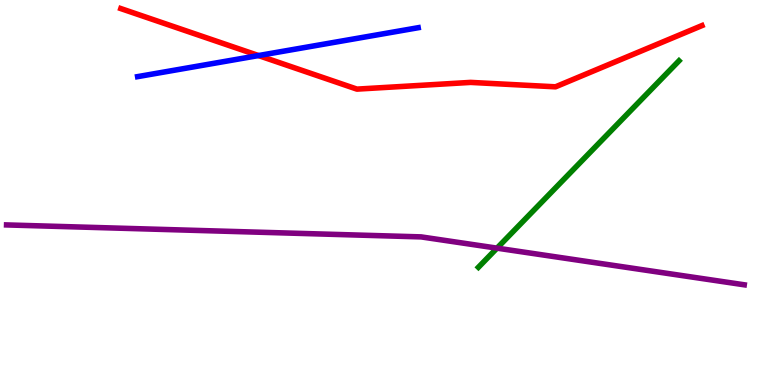[{'lines': ['blue', 'red'], 'intersections': [{'x': 3.34, 'y': 8.56}]}, {'lines': ['green', 'red'], 'intersections': []}, {'lines': ['purple', 'red'], 'intersections': []}, {'lines': ['blue', 'green'], 'intersections': []}, {'lines': ['blue', 'purple'], 'intersections': []}, {'lines': ['green', 'purple'], 'intersections': [{'x': 6.41, 'y': 3.55}]}]